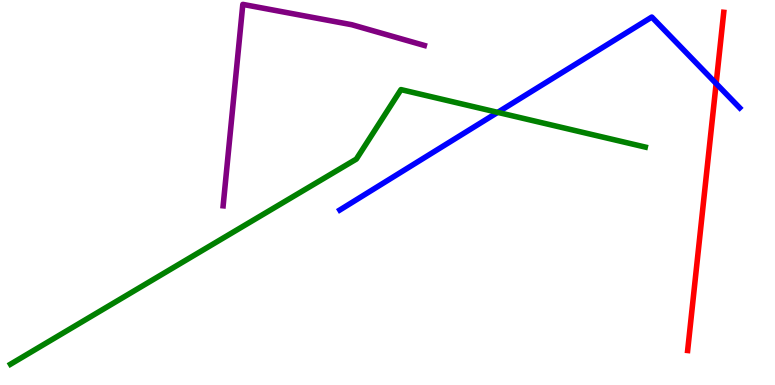[{'lines': ['blue', 'red'], 'intersections': [{'x': 9.24, 'y': 7.83}]}, {'lines': ['green', 'red'], 'intersections': []}, {'lines': ['purple', 'red'], 'intersections': []}, {'lines': ['blue', 'green'], 'intersections': [{'x': 6.42, 'y': 7.08}]}, {'lines': ['blue', 'purple'], 'intersections': []}, {'lines': ['green', 'purple'], 'intersections': []}]